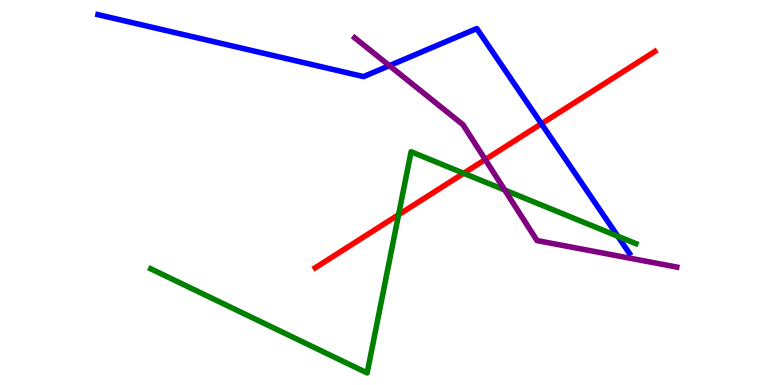[{'lines': ['blue', 'red'], 'intersections': [{'x': 6.99, 'y': 6.79}]}, {'lines': ['green', 'red'], 'intersections': [{'x': 5.14, 'y': 4.42}, {'x': 5.98, 'y': 5.5}]}, {'lines': ['purple', 'red'], 'intersections': [{'x': 6.26, 'y': 5.86}]}, {'lines': ['blue', 'green'], 'intersections': [{'x': 7.97, 'y': 3.86}]}, {'lines': ['blue', 'purple'], 'intersections': [{'x': 5.02, 'y': 8.3}]}, {'lines': ['green', 'purple'], 'intersections': [{'x': 6.51, 'y': 5.06}]}]